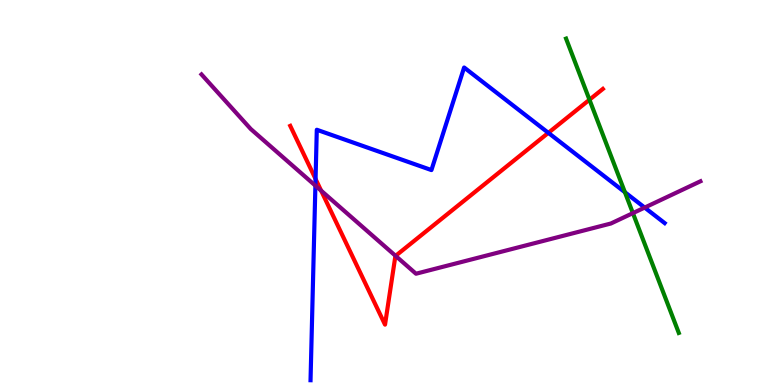[{'lines': ['blue', 'red'], 'intersections': [{'x': 4.07, 'y': 5.35}, {'x': 7.08, 'y': 6.55}]}, {'lines': ['green', 'red'], 'intersections': [{'x': 7.61, 'y': 7.41}]}, {'lines': ['purple', 'red'], 'intersections': [{'x': 4.14, 'y': 5.05}, {'x': 5.1, 'y': 3.35}]}, {'lines': ['blue', 'green'], 'intersections': [{'x': 8.06, 'y': 5.01}]}, {'lines': ['blue', 'purple'], 'intersections': [{'x': 4.07, 'y': 5.18}, {'x': 8.32, 'y': 4.61}]}, {'lines': ['green', 'purple'], 'intersections': [{'x': 8.17, 'y': 4.46}]}]